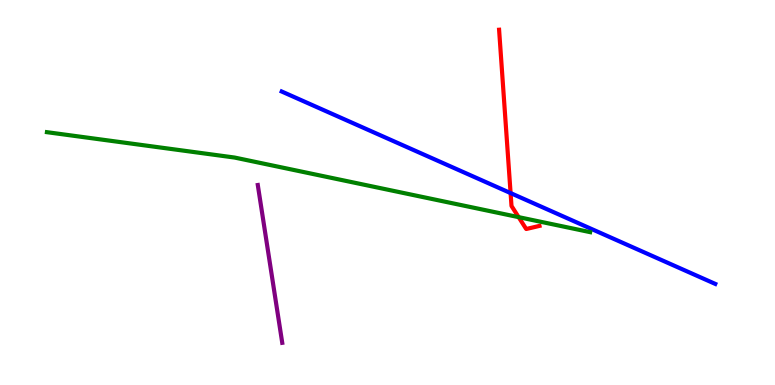[{'lines': ['blue', 'red'], 'intersections': [{'x': 6.59, 'y': 4.99}]}, {'lines': ['green', 'red'], 'intersections': [{'x': 6.69, 'y': 4.36}]}, {'lines': ['purple', 'red'], 'intersections': []}, {'lines': ['blue', 'green'], 'intersections': []}, {'lines': ['blue', 'purple'], 'intersections': []}, {'lines': ['green', 'purple'], 'intersections': []}]